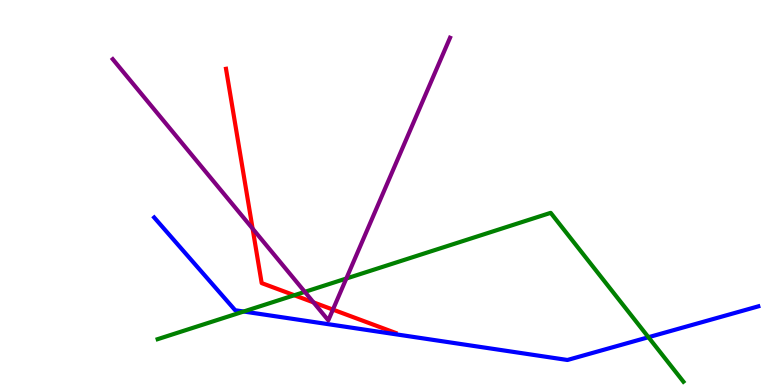[{'lines': ['blue', 'red'], 'intersections': []}, {'lines': ['green', 'red'], 'intersections': [{'x': 3.8, 'y': 2.33}]}, {'lines': ['purple', 'red'], 'intersections': [{'x': 3.26, 'y': 4.06}, {'x': 4.05, 'y': 2.15}, {'x': 4.3, 'y': 1.96}]}, {'lines': ['blue', 'green'], 'intersections': [{'x': 3.14, 'y': 1.91}, {'x': 8.37, 'y': 1.24}]}, {'lines': ['blue', 'purple'], 'intersections': []}, {'lines': ['green', 'purple'], 'intersections': [{'x': 3.93, 'y': 2.42}, {'x': 4.47, 'y': 2.77}]}]